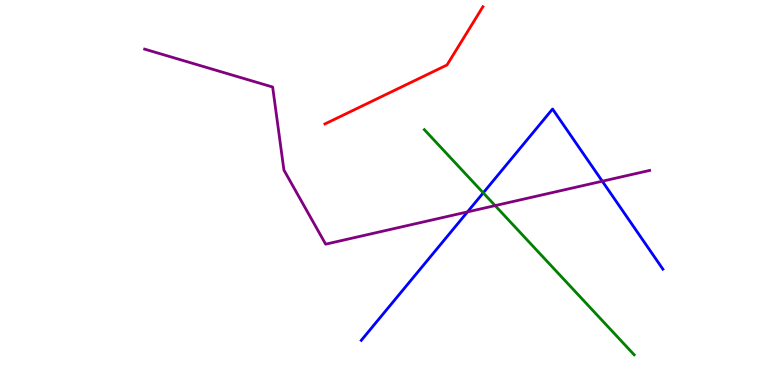[{'lines': ['blue', 'red'], 'intersections': []}, {'lines': ['green', 'red'], 'intersections': []}, {'lines': ['purple', 'red'], 'intersections': []}, {'lines': ['blue', 'green'], 'intersections': [{'x': 6.24, 'y': 4.99}]}, {'lines': ['blue', 'purple'], 'intersections': [{'x': 6.03, 'y': 4.5}, {'x': 7.77, 'y': 5.29}]}, {'lines': ['green', 'purple'], 'intersections': [{'x': 6.39, 'y': 4.66}]}]